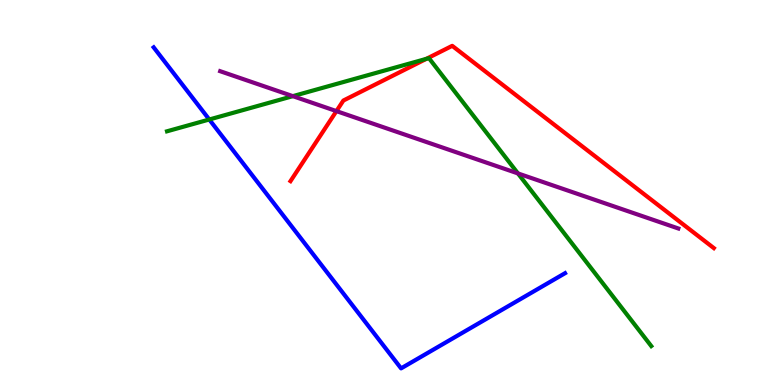[{'lines': ['blue', 'red'], 'intersections': []}, {'lines': ['green', 'red'], 'intersections': [{'x': 5.5, 'y': 8.47}]}, {'lines': ['purple', 'red'], 'intersections': [{'x': 4.34, 'y': 7.11}]}, {'lines': ['blue', 'green'], 'intersections': [{'x': 2.7, 'y': 6.9}]}, {'lines': ['blue', 'purple'], 'intersections': []}, {'lines': ['green', 'purple'], 'intersections': [{'x': 3.78, 'y': 7.5}, {'x': 6.68, 'y': 5.5}]}]